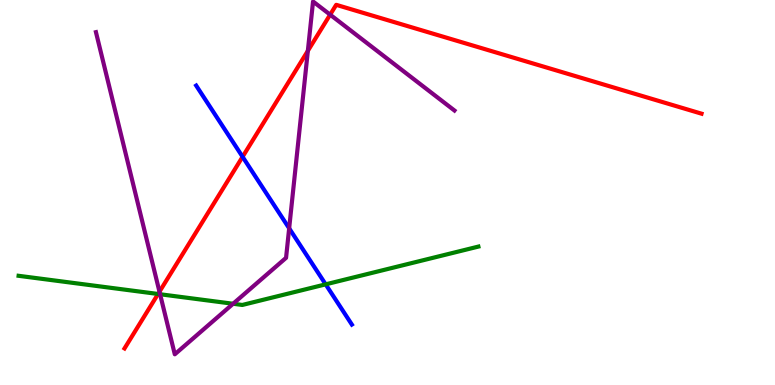[{'lines': ['blue', 'red'], 'intersections': [{'x': 3.13, 'y': 5.93}]}, {'lines': ['green', 'red'], 'intersections': [{'x': 2.04, 'y': 2.36}]}, {'lines': ['purple', 'red'], 'intersections': [{'x': 2.06, 'y': 2.42}, {'x': 3.97, 'y': 8.68}, {'x': 4.26, 'y': 9.62}]}, {'lines': ['blue', 'green'], 'intersections': [{'x': 4.2, 'y': 2.61}]}, {'lines': ['blue', 'purple'], 'intersections': [{'x': 3.73, 'y': 4.07}]}, {'lines': ['green', 'purple'], 'intersections': [{'x': 2.07, 'y': 2.36}, {'x': 3.01, 'y': 2.11}]}]